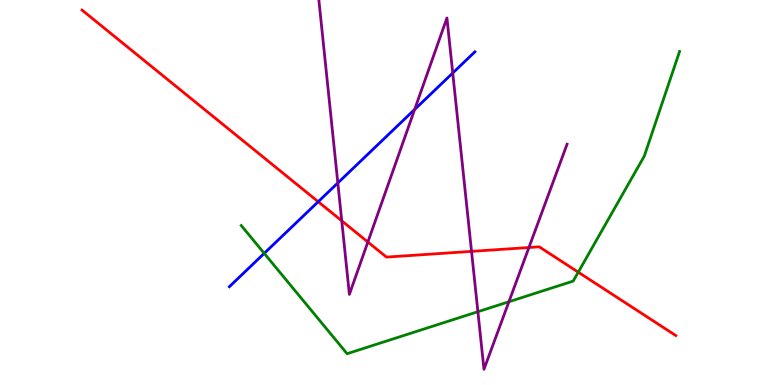[{'lines': ['blue', 'red'], 'intersections': [{'x': 4.11, 'y': 4.76}]}, {'lines': ['green', 'red'], 'intersections': [{'x': 7.46, 'y': 2.93}]}, {'lines': ['purple', 'red'], 'intersections': [{'x': 4.41, 'y': 4.26}, {'x': 4.75, 'y': 3.71}, {'x': 6.08, 'y': 3.47}, {'x': 6.82, 'y': 3.57}]}, {'lines': ['blue', 'green'], 'intersections': [{'x': 3.41, 'y': 3.42}]}, {'lines': ['blue', 'purple'], 'intersections': [{'x': 4.36, 'y': 5.25}, {'x': 5.35, 'y': 7.16}, {'x': 5.84, 'y': 8.1}]}, {'lines': ['green', 'purple'], 'intersections': [{'x': 6.17, 'y': 1.9}, {'x': 6.57, 'y': 2.16}]}]